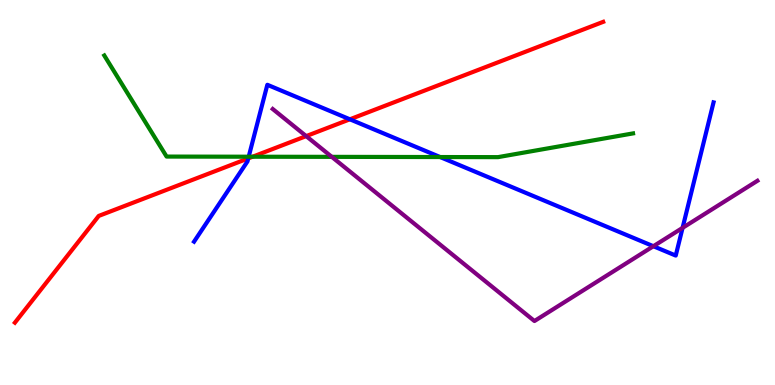[{'lines': ['blue', 'red'], 'intersections': [{'x': 3.2, 'y': 5.89}, {'x': 4.51, 'y': 6.9}]}, {'lines': ['green', 'red'], 'intersections': [{'x': 3.26, 'y': 5.93}]}, {'lines': ['purple', 'red'], 'intersections': [{'x': 3.95, 'y': 6.46}]}, {'lines': ['blue', 'green'], 'intersections': [{'x': 3.21, 'y': 5.93}, {'x': 5.68, 'y': 5.92}]}, {'lines': ['blue', 'purple'], 'intersections': [{'x': 8.43, 'y': 3.6}, {'x': 8.81, 'y': 4.08}]}, {'lines': ['green', 'purple'], 'intersections': [{'x': 4.28, 'y': 5.93}]}]